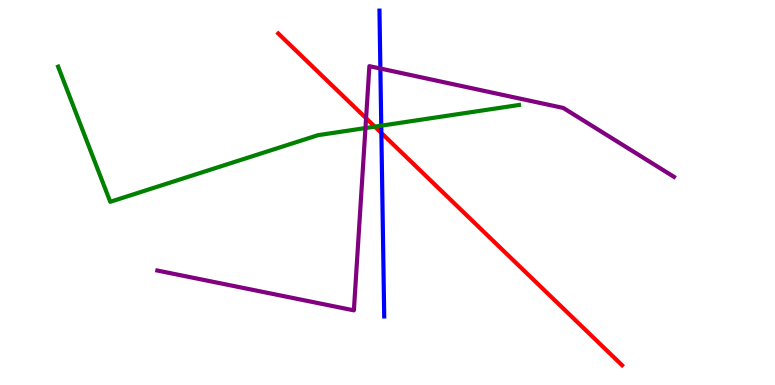[{'lines': ['blue', 'red'], 'intersections': [{'x': 4.92, 'y': 6.55}]}, {'lines': ['green', 'red'], 'intersections': [{'x': 4.84, 'y': 6.71}]}, {'lines': ['purple', 'red'], 'intersections': [{'x': 4.72, 'y': 6.93}]}, {'lines': ['blue', 'green'], 'intersections': [{'x': 4.92, 'y': 6.74}]}, {'lines': ['blue', 'purple'], 'intersections': [{'x': 4.91, 'y': 8.22}]}, {'lines': ['green', 'purple'], 'intersections': [{'x': 4.72, 'y': 6.67}]}]